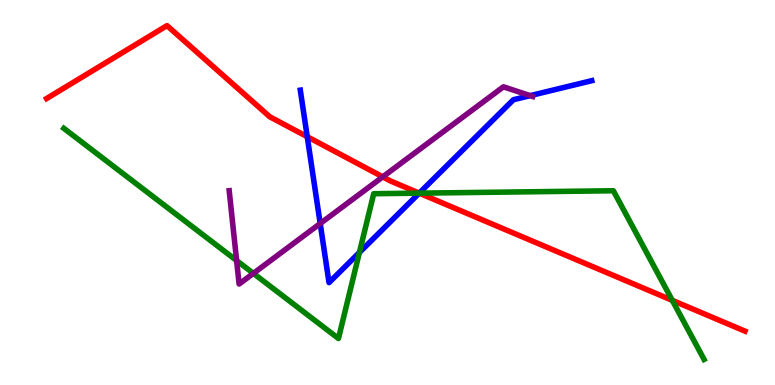[{'lines': ['blue', 'red'], 'intersections': [{'x': 3.96, 'y': 6.45}, {'x': 5.41, 'y': 4.98}]}, {'lines': ['green', 'red'], 'intersections': [{'x': 5.41, 'y': 4.98}, {'x': 8.67, 'y': 2.2}]}, {'lines': ['purple', 'red'], 'intersections': [{'x': 4.94, 'y': 5.41}]}, {'lines': ['blue', 'green'], 'intersections': [{'x': 4.64, 'y': 3.44}, {'x': 5.41, 'y': 4.98}]}, {'lines': ['blue', 'purple'], 'intersections': [{'x': 4.13, 'y': 4.19}, {'x': 6.84, 'y': 7.52}]}, {'lines': ['green', 'purple'], 'intersections': [{'x': 3.05, 'y': 3.23}, {'x': 3.27, 'y': 2.9}]}]